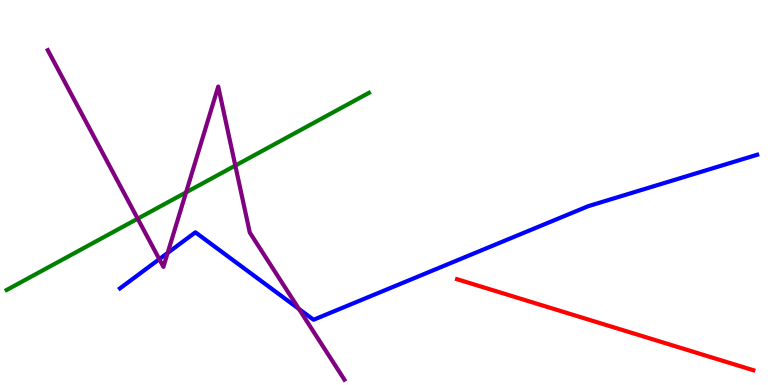[{'lines': ['blue', 'red'], 'intersections': []}, {'lines': ['green', 'red'], 'intersections': []}, {'lines': ['purple', 'red'], 'intersections': []}, {'lines': ['blue', 'green'], 'intersections': []}, {'lines': ['blue', 'purple'], 'intersections': [{'x': 2.06, 'y': 3.27}, {'x': 2.16, 'y': 3.43}, {'x': 3.86, 'y': 1.98}]}, {'lines': ['green', 'purple'], 'intersections': [{'x': 1.78, 'y': 4.32}, {'x': 2.4, 'y': 5.0}, {'x': 3.04, 'y': 5.7}]}]